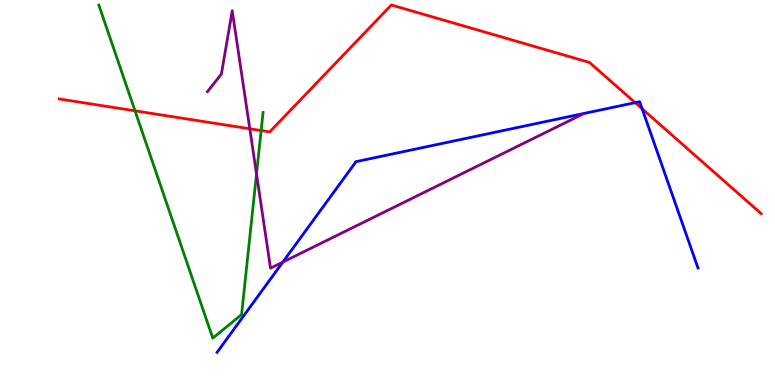[{'lines': ['blue', 'red'], 'intersections': [{'x': 8.2, 'y': 7.33}, {'x': 8.29, 'y': 7.17}]}, {'lines': ['green', 'red'], 'intersections': [{'x': 1.74, 'y': 7.12}, {'x': 3.37, 'y': 6.61}]}, {'lines': ['purple', 'red'], 'intersections': [{'x': 3.22, 'y': 6.66}]}, {'lines': ['blue', 'green'], 'intersections': []}, {'lines': ['blue', 'purple'], 'intersections': [{'x': 3.65, 'y': 3.19}]}, {'lines': ['green', 'purple'], 'intersections': [{'x': 3.31, 'y': 5.48}]}]